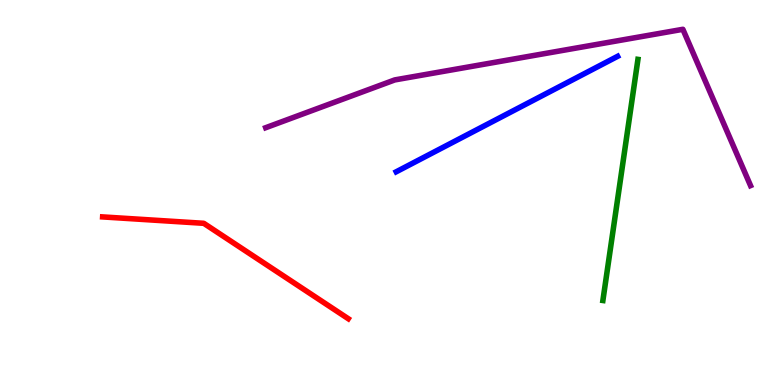[{'lines': ['blue', 'red'], 'intersections': []}, {'lines': ['green', 'red'], 'intersections': []}, {'lines': ['purple', 'red'], 'intersections': []}, {'lines': ['blue', 'green'], 'intersections': []}, {'lines': ['blue', 'purple'], 'intersections': []}, {'lines': ['green', 'purple'], 'intersections': []}]